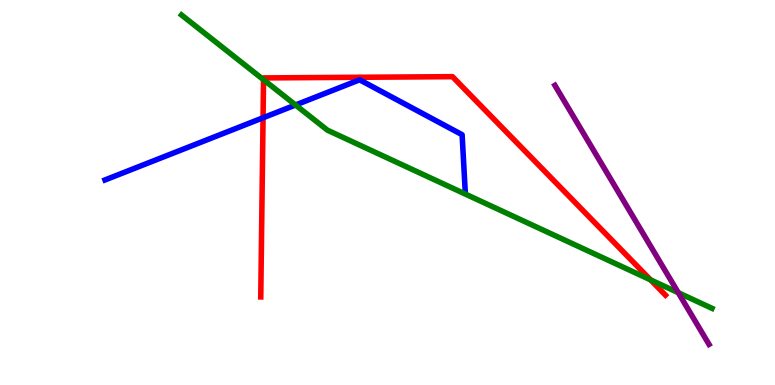[{'lines': ['blue', 'red'], 'intersections': [{'x': 3.39, 'y': 6.94}]}, {'lines': ['green', 'red'], 'intersections': [{'x': 3.4, 'y': 7.93}, {'x': 8.39, 'y': 2.73}]}, {'lines': ['purple', 'red'], 'intersections': []}, {'lines': ['blue', 'green'], 'intersections': [{'x': 3.81, 'y': 7.27}]}, {'lines': ['blue', 'purple'], 'intersections': []}, {'lines': ['green', 'purple'], 'intersections': [{'x': 8.75, 'y': 2.4}]}]